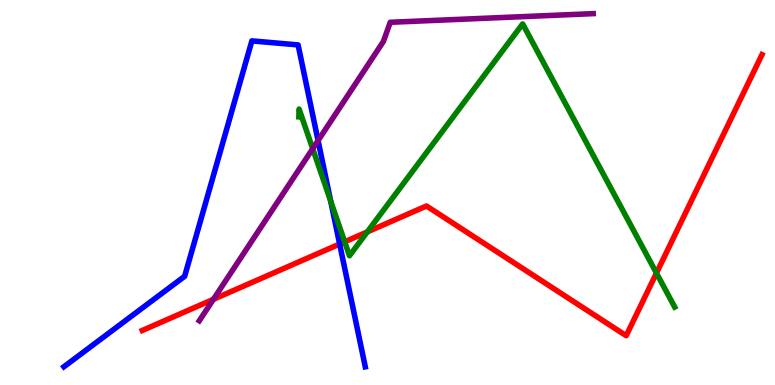[{'lines': ['blue', 'red'], 'intersections': [{'x': 4.38, 'y': 3.66}]}, {'lines': ['green', 'red'], 'intersections': [{'x': 4.45, 'y': 3.72}, {'x': 4.74, 'y': 3.98}, {'x': 8.47, 'y': 2.91}]}, {'lines': ['purple', 'red'], 'intersections': [{'x': 2.75, 'y': 2.23}]}, {'lines': ['blue', 'green'], 'intersections': [{'x': 4.27, 'y': 4.78}]}, {'lines': ['blue', 'purple'], 'intersections': [{'x': 4.1, 'y': 6.35}]}, {'lines': ['green', 'purple'], 'intersections': [{'x': 4.03, 'y': 6.14}]}]